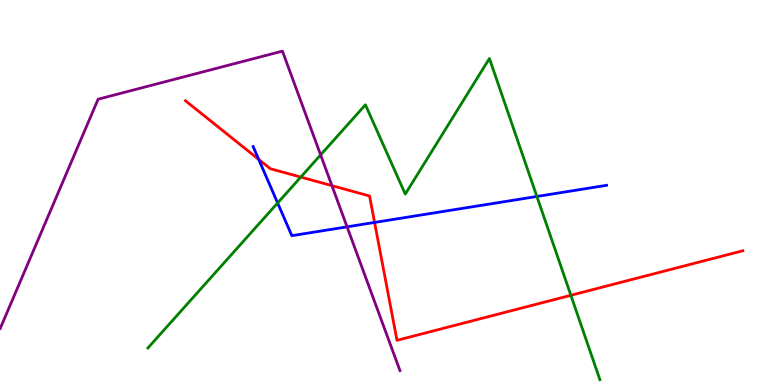[{'lines': ['blue', 'red'], 'intersections': [{'x': 3.34, 'y': 5.86}, {'x': 4.83, 'y': 4.22}]}, {'lines': ['green', 'red'], 'intersections': [{'x': 3.88, 'y': 5.4}, {'x': 7.37, 'y': 2.33}]}, {'lines': ['purple', 'red'], 'intersections': [{'x': 4.28, 'y': 5.18}]}, {'lines': ['blue', 'green'], 'intersections': [{'x': 3.58, 'y': 4.73}, {'x': 6.93, 'y': 4.9}]}, {'lines': ['blue', 'purple'], 'intersections': [{'x': 4.48, 'y': 4.11}]}, {'lines': ['green', 'purple'], 'intersections': [{'x': 4.14, 'y': 5.98}]}]